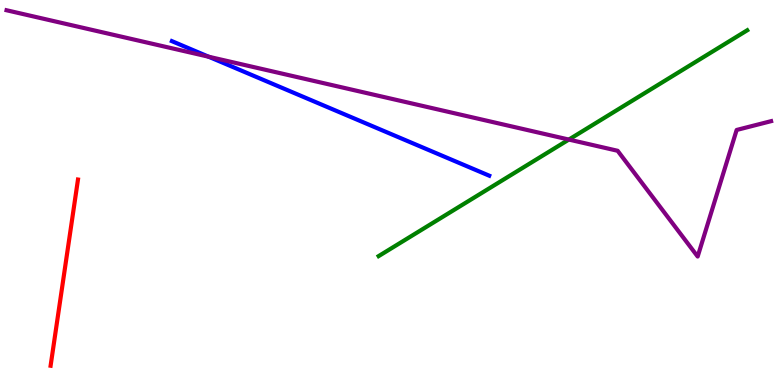[{'lines': ['blue', 'red'], 'intersections': []}, {'lines': ['green', 'red'], 'intersections': []}, {'lines': ['purple', 'red'], 'intersections': []}, {'lines': ['blue', 'green'], 'intersections': []}, {'lines': ['blue', 'purple'], 'intersections': [{'x': 2.69, 'y': 8.53}]}, {'lines': ['green', 'purple'], 'intersections': [{'x': 7.34, 'y': 6.37}]}]